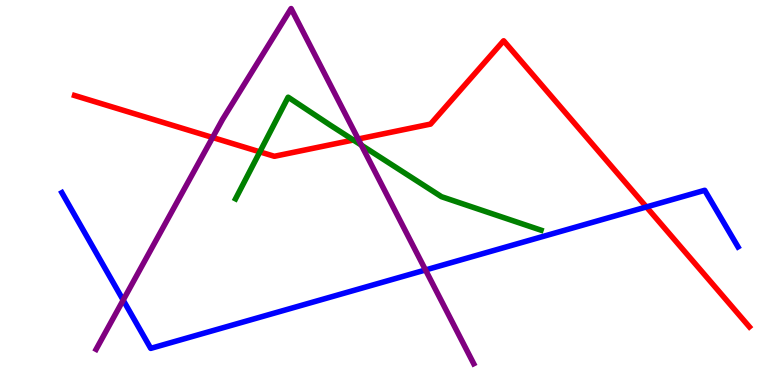[{'lines': ['blue', 'red'], 'intersections': [{'x': 8.34, 'y': 4.62}]}, {'lines': ['green', 'red'], 'intersections': [{'x': 3.35, 'y': 6.06}, {'x': 4.56, 'y': 6.36}]}, {'lines': ['purple', 'red'], 'intersections': [{'x': 2.74, 'y': 6.43}, {'x': 4.62, 'y': 6.39}]}, {'lines': ['blue', 'green'], 'intersections': []}, {'lines': ['blue', 'purple'], 'intersections': [{'x': 1.59, 'y': 2.21}, {'x': 5.49, 'y': 2.99}]}, {'lines': ['green', 'purple'], 'intersections': [{'x': 4.66, 'y': 6.23}]}]